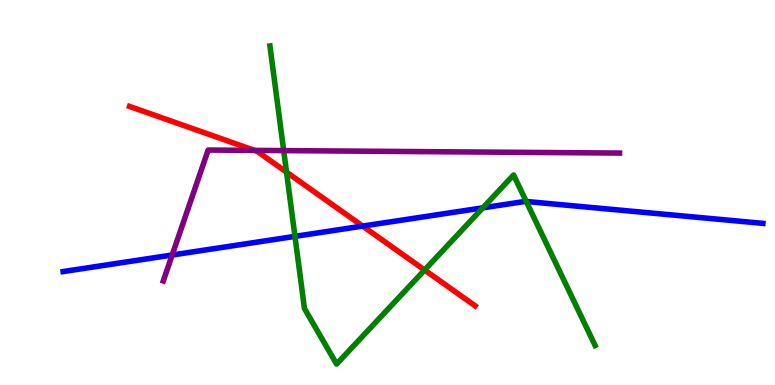[{'lines': ['blue', 'red'], 'intersections': [{'x': 4.68, 'y': 4.13}]}, {'lines': ['green', 'red'], 'intersections': [{'x': 3.7, 'y': 5.53}, {'x': 5.48, 'y': 2.99}]}, {'lines': ['purple', 'red'], 'intersections': [{'x': 3.28, 'y': 6.09}]}, {'lines': ['blue', 'green'], 'intersections': [{'x': 3.81, 'y': 3.86}, {'x': 6.23, 'y': 4.6}, {'x': 6.79, 'y': 4.77}]}, {'lines': ['blue', 'purple'], 'intersections': [{'x': 2.22, 'y': 3.38}]}, {'lines': ['green', 'purple'], 'intersections': [{'x': 3.66, 'y': 6.09}]}]